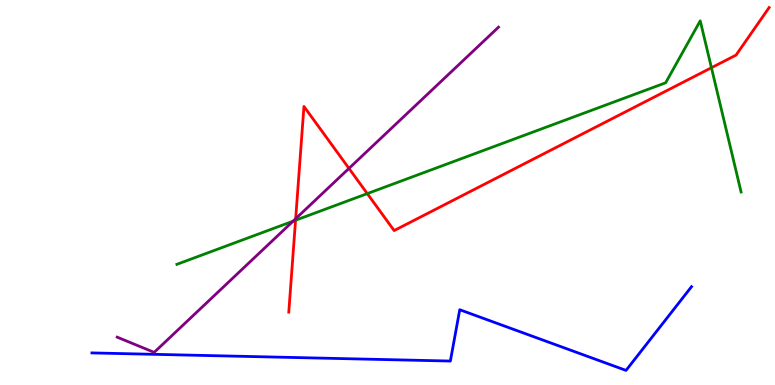[{'lines': ['blue', 'red'], 'intersections': []}, {'lines': ['green', 'red'], 'intersections': [{'x': 3.81, 'y': 4.28}, {'x': 4.74, 'y': 4.97}, {'x': 9.18, 'y': 8.24}]}, {'lines': ['purple', 'red'], 'intersections': [{'x': 3.82, 'y': 4.32}, {'x': 4.5, 'y': 5.63}]}, {'lines': ['blue', 'green'], 'intersections': []}, {'lines': ['blue', 'purple'], 'intersections': []}, {'lines': ['green', 'purple'], 'intersections': [{'x': 3.78, 'y': 4.26}]}]